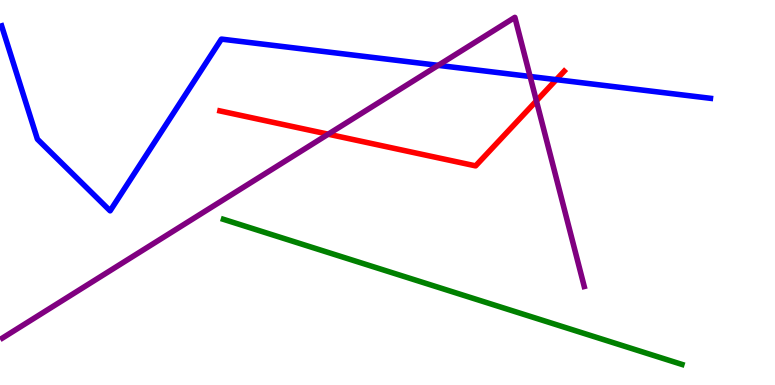[{'lines': ['blue', 'red'], 'intersections': [{'x': 7.18, 'y': 7.93}]}, {'lines': ['green', 'red'], 'intersections': []}, {'lines': ['purple', 'red'], 'intersections': [{'x': 4.23, 'y': 6.51}, {'x': 6.92, 'y': 7.38}]}, {'lines': ['blue', 'green'], 'intersections': []}, {'lines': ['blue', 'purple'], 'intersections': [{'x': 5.65, 'y': 8.3}, {'x': 6.84, 'y': 8.01}]}, {'lines': ['green', 'purple'], 'intersections': []}]